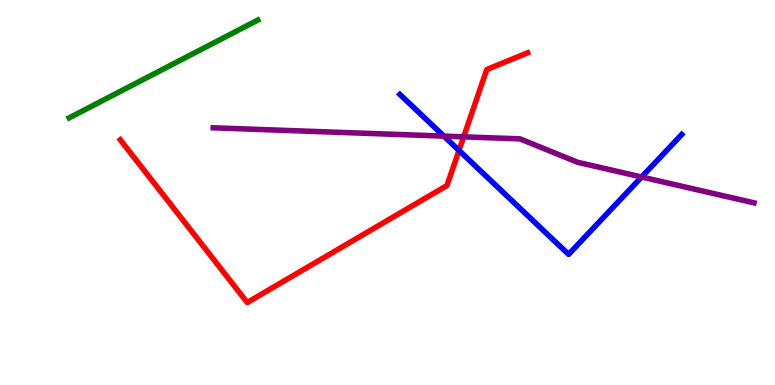[{'lines': ['blue', 'red'], 'intersections': [{'x': 5.92, 'y': 6.09}]}, {'lines': ['green', 'red'], 'intersections': []}, {'lines': ['purple', 'red'], 'intersections': [{'x': 5.98, 'y': 6.45}]}, {'lines': ['blue', 'green'], 'intersections': []}, {'lines': ['blue', 'purple'], 'intersections': [{'x': 5.73, 'y': 6.46}, {'x': 8.28, 'y': 5.4}]}, {'lines': ['green', 'purple'], 'intersections': []}]